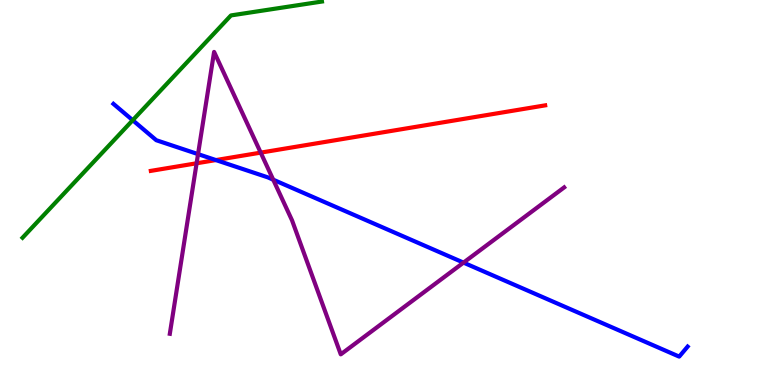[{'lines': ['blue', 'red'], 'intersections': [{'x': 2.79, 'y': 5.84}]}, {'lines': ['green', 'red'], 'intersections': []}, {'lines': ['purple', 'red'], 'intersections': [{'x': 2.54, 'y': 5.76}, {'x': 3.36, 'y': 6.04}]}, {'lines': ['blue', 'green'], 'intersections': [{'x': 1.71, 'y': 6.88}]}, {'lines': ['blue', 'purple'], 'intersections': [{'x': 2.56, 'y': 6.0}, {'x': 3.53, 'y': 5.33}, {'x': 5.98, 'y': 3.18}]}, {'lines': ['green', 'purple'], 'intersections': []}]